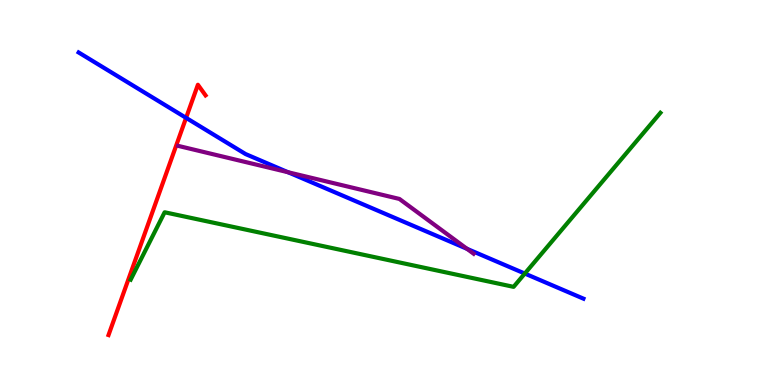[{'lines': ['blue', 'red'], 'intersections': [{'x': 2.4, 'y': 6.94}]}, {'lines': ['green', 'red'], 'intersections': []}, {'lines': ['purple', 'red'], 'intersections': []}, {'lines': ['blue', 'green'], 'intersections': [{'x': 6.77, 'y': 2.89}]}, {'lines': ['blue', 'purple'], 'intersections': [{'x': 3.72, 'y': 5.53}, {'x': 6.03, 'y': 3.54}]}, {'lines': ['green', 'purple'], 'intersections': []}]